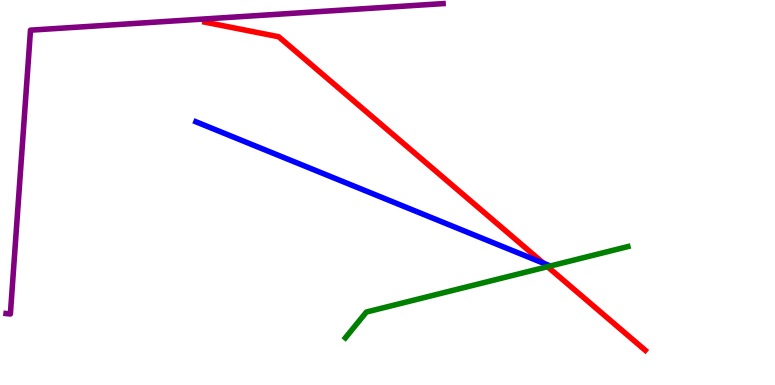[{'lines': ['blue', 'red'], 'intersections': [{'x': 7.01, 'y': 3.17}]}, {'lines': ['green', 'red'], 'intersections': [{'x': 7.06, 'y': 3.07}]}, {'lines': ['purple', 'red'], 'intersections': []}, {'lines': ['blue', 'green'], 'intersections': []}, {'lines': ['blue', 'purple'], 'intersections': []}, {'lines': ['green', 'purple'], 'intersections': []}]